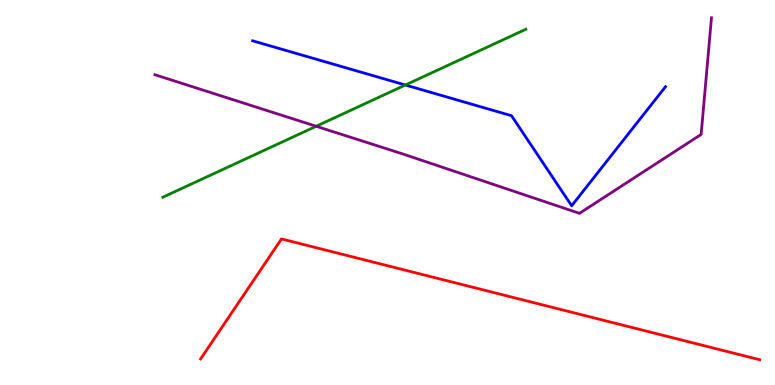[{'lines': ['blue', 'red'], 'intersections': []}, {'lines': ['green', 'red'], 'intersections': []}, {'lines': ['purple', 'red'], 'intersections': []}, {'lines': ['blue', 'green'], 'intersections': [{'x': 5.23, 'y': 7.79}]}, {'lines': ['blue', 'purple'], 'intersections': []}, {'lines': ['green', 'purple'], 'intersections': [{'x': 4.08, 'y': 6.72}]}]